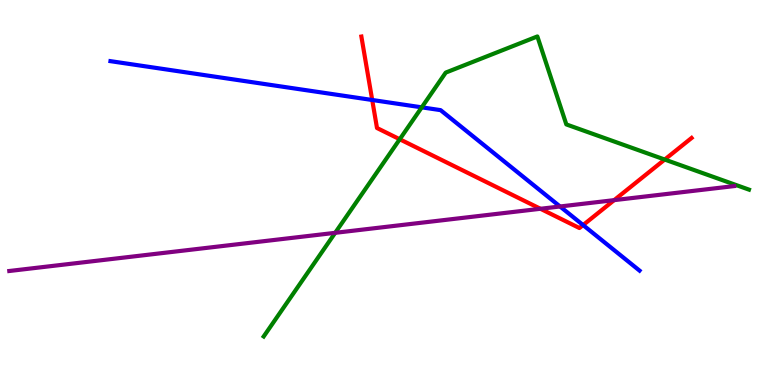[{'lines': ['blue', 'red'], 'intersections': [{'x': 4.8, 'y': 7.4}, {'x': 7.52, 'y': 4.15}]}, {'lines': ['green', 'red'], 'intersections': [{'x': 5.16, 'y': 6.38}, {'x': 8.58, 'y': 5.86}]}, {'lines': ['purple', 'red'], 'intersections': [{'x': 6.97, 'y': 4.58}, {'x': 7.92, 'y': 4.8}]}, {'lines': ['blue', 'green'], 'intersections': [{'x': 5.44, 'y': 7.21}]}, {'lines': ['blue', 'purple'], 'intersections': [{'x': 7.23, 'y': 4.64}]}, {'lines': ['green', 'purple'], 'intersections': [{'x': 4.32, 'y': 3.95}]}]